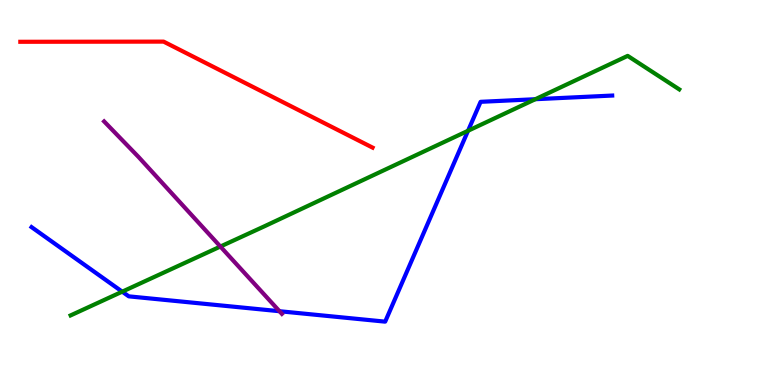[{'lines': ['blue', 'red'], 'intersections': []}, {'lines': ['green', 'red'], 'intersections': []}, {'lines': ['purple', 'red'], 'intersections': []}, {'lines': ['blue', 'green'], 'intersections': [{'x': 1.58, 'y': 2.42}, {'x': 6.04, 'y': 6.6}, {'x': 6.91, 'y': 7.42}]}, {'lines': ['blue', 'purple'], 'intersections': [{'x': 3.61, 'y': 1.92}]}, {'lines': ['green', 'purple'], 'intersections': [{'x': 2.84, 'y': 3.6}]}]